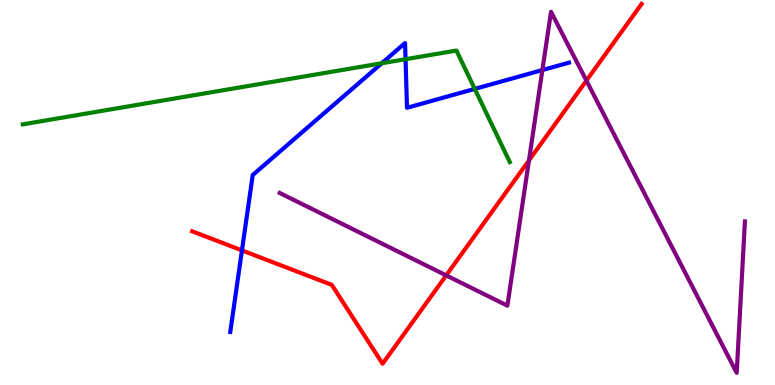[{'lines': ['blue', 'red'], 'intersections': [{'x': 3.12, 'y': 3.5}]}, {'lines': ['green', 'red'], 'intersections': []}, {'lines': ['purple', 'red'], 'intersections': [{'x': 5.76, 'y': 2.85}, {'x': 6.83, 'y': 5.83}, {'x': 7.57, 'y': 7.91}]}, {'lines': ['blue', 'green'], 'intersections': [{'x': 4.93, 'y': 8.36}, {'x': 5.23, 'y': 8.46}, {'x': 6.13, 'y': 7.69}]}, {'lines': ['blue', 'purple'], 'intersections': [{'x': 7.0, 'y': 8.18}]}, {'lines': ['green', 'purple'], 'intersections': []}]